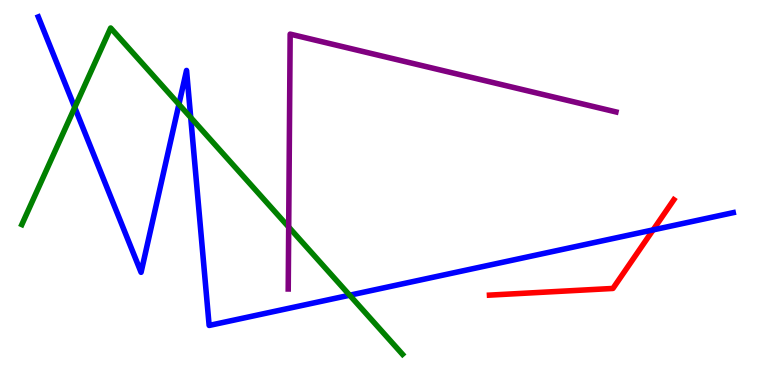[{'lines': ['blue', 'red'], 'intersections': [{'x': 8.43, 'y': 4.03}]}, {'lines': ['green', 'red'], 'intersections': []}, {'lines': ['purple', 'red'], 'intersections': []}, {'lines': ['blue', 'green'], 'intersections': [{'x': 0.964, 'y': 7.21}, {'x': 2.31, 'y': 7.29}, {'x': 2.46, 'y': 6.95}, {'x': 4.51, 'y': 2.33}]}, {'lines': ['blue', 'purple'], 'intersections': []}, {'lines': ['green', 'purple'], 'intersections': [{'x': 3.73, 'y': 4.1}]}]